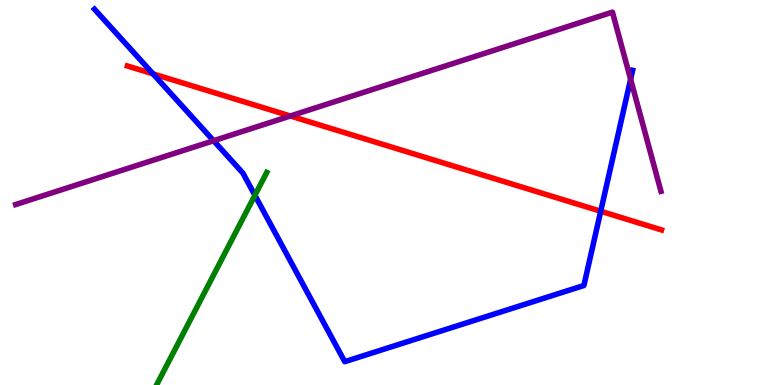[{'lines': ['blue', 'red'], 'intersections': [{'x': 1.97, 'y': 8.08}, {'x': 7.75, 'y': 4.51}]}, {'lines': ['green', 'red'], 'intersections': []}, {'lines': ['purple', 'red'], 'intersections': [{'x': 3.75, 'y': 6.99}]}, {'lines': ['blue', 'green'], 'intersections': [{'x': 3.29, 'y': 4.93}]}, {'lines': ['blue', 'purple'], 'intersections': [{'x': 2.76, 'y': 6.34}, {'x': 8.14, 'y': 7.94}]}, {'lines': ['green', 'purple'], 'intersections': []}]